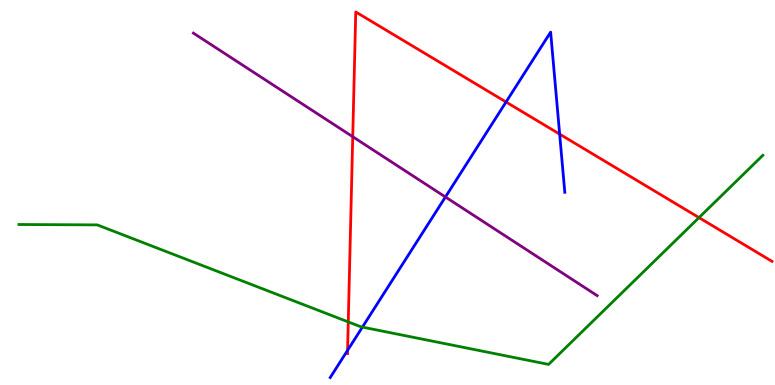[{'lines': ['blue', 'red'], 'intersections': [{'x': 4.48, 'y': 0.9}, {'x': 6.53, 'y': 7.35}, {'x': 7.22, 'y': 6.52}]}, {'lines': ['green', 'red'], 'intersections': [{'x': 4.49, 'y': 1.64}, {'x': 9.02, 'y': 4.35}]}, {'lines': ['purple', 'red'], 'intersections': [{'x': 4.55, 'y': 6.45}]}, {'lines': ['blue', 'green'], 'intersections': [{'x': 4.68, 'y': 1.5}]}, {'lines': ['blue', 'purple'], 'intersections': [{'x': 5.75, 'y': 4.88}]}, {'lines': ['green', 'purple'], 'intersections': []}]